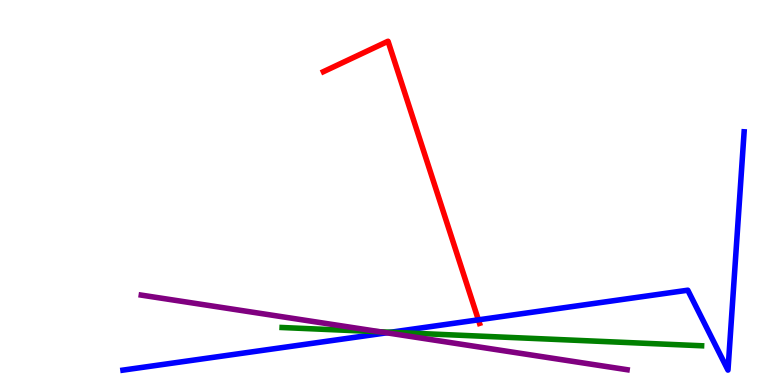[{'lines': ['blue', 'red'], 'intersections': [{'x': 6.17, 'y': 1.69}]}, {'lines': ['green', 'red'], 'intersections': []}, {'lines': ['purple', 'red'], 'intersections': []}, {'lines': ['blue', 'green'], 'intersections': [{'x': 5.04, 'y': 1.37}]}, {'lines': ['blue', 'purple'], 'intersections': [{'x': 4.99, 'y': 1.36}]}, {'lines': ['green', 'purple'], 'intersections': [{'x': 4.9, 'y': 1.38}]}]